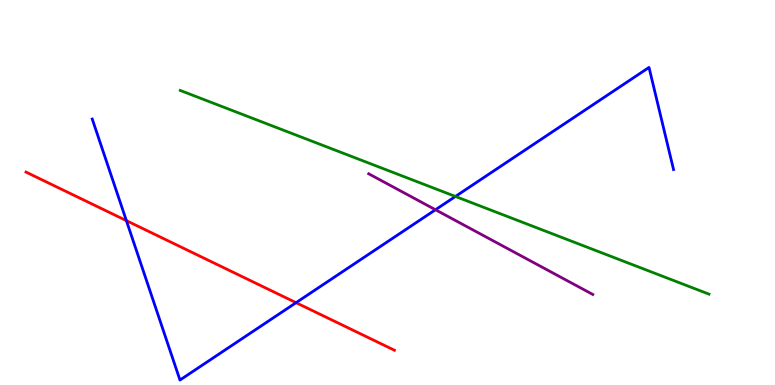[{'lines': ['blue', 'red'], 'intersections': [{'x': 1.63, 'y': 4.27}, {'x': 3.82, 'y': 2.14}]}, {'lines': ['green', 'red'], 'intersections': []}, {'lines': ['purple', 'red'], 'intersections': []}, {'lines': ['blue', 'green'], 'intersections': [{'x': 5.88, 'y': 4.9}]}, {'lines': ['blue', 'purple'], 'intersections': [{'x': 5.62, 'y': 4.55}]}, {'lines': ['green', 'purple'], 'intersections': []}]